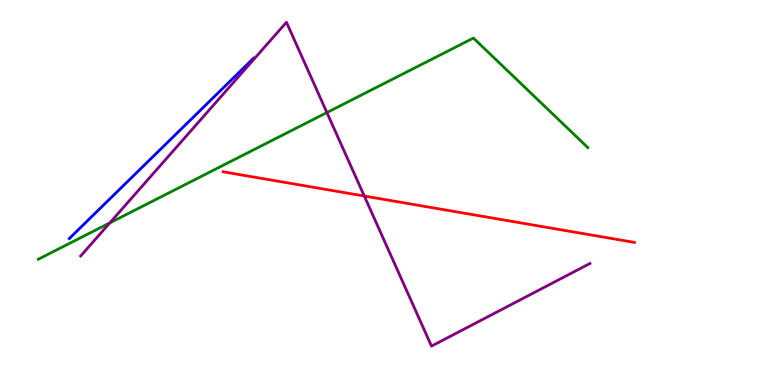[{'lines': ['blue', 'red'], 'intersections': []}, {'lines': ['green', 'red'], 'intersections': []}, {'lines': ['purple', 'red'], 'intersections': [{'x': 4.7, 'y': 4.91}]}, {'lines': ['blue', 'green'], 'intersections': []}, {'lines': ['blue', 'purple'], 'intersections': []}, {'lines': ['green', 'purple'], 'intersections': [{'x': 1.42, 'y': 4.21}, {'x': 4.22, 'y': 7.08}]}]